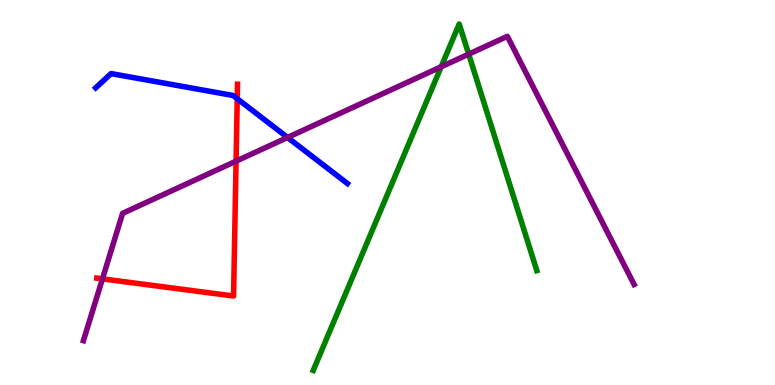[{'lines': ['blue', 'red'], 'intersections': [{'x': 3.06, 'y': 7.44}]}, {'lines': ['green', 'red'], 'intersections': []}, {'lines': ['purple', 'red'], 'intersections': [{'x': 1.32, 'y': 2.76}, {'x': 3.05, 'y': 5.81}]}, {'lines': ['blue', 'green'], 'intersections': []}, {'lines': ['blue', 'purple'], 'intersections': [{'x': 3.71, 'y': 6.43}]}, {'lines': ['green', 'purple'], 'intersections': [{'x': 5.69, 'y': 8.27}, {'x': 6.05, 'y': 8.59}]}]